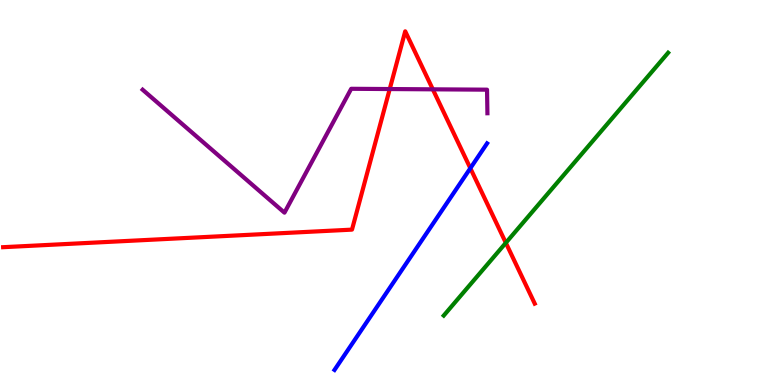[{'lines': ['blue', 'red'], 'intersections': [{'x': 6.07, 'y': 5.63}]}, {'lines': ['green', 'red'], 'intersections': [{'x': 6.53, 'y': 3.69}]}, {'lines': ['purple', 'red'], 'intersections': [{'x': 5.03, 'y': 7.69}, {'x': 5.58, 'y': 7.68}]}, {'lines': ['blue', 'green'], 'intersections': []}, {'lines': ['blue', 'purple'], 'intersections': []}, {'lines': ['green', 'purple'], 'intersections': []}]